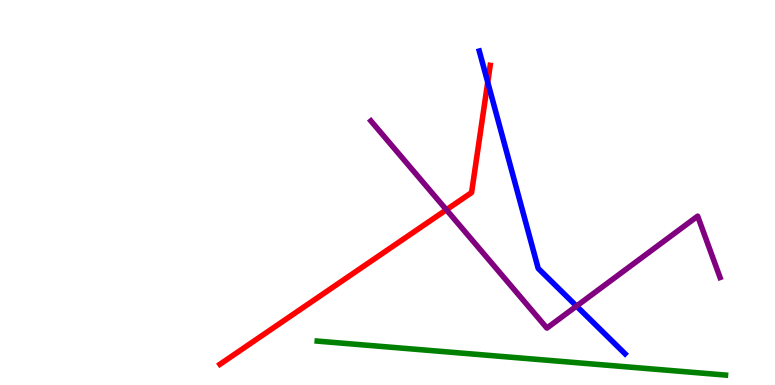[{'lines': ['blue', 'red'], 'intersections': [{'x': 6.29, 'y': 7.86}]}, {'lines': ['green', 'red'], 'intersections': []}, {'lines': ['purple', 'red'], 'intersections': [{'x': 5.76, 'y': 4.55}]}, {'lines': ['blue', 'green'], 'intersections': []}, {'lines': ['blue', 'purple'], 'intersections': [{'x': 7.44, 'y': 2.05}]}, {'lines': ['green', 'purple'], 'intersections': []}]